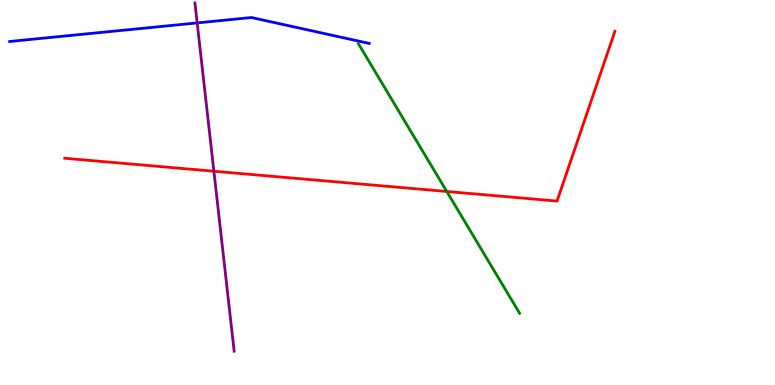[{'lines': ['blue', 'red'], 'intersections': []}, {'lines': ['green', 'red'], 'intersections': [{'x': 5.76, 'y': 5.03}]}, {'lines': ['purple', 'red'], 'intersections': [{'x': 2.76, 'y': 5.55}]}, {'lines': ['blue', 'green'], 'intersections': []}, {'lines': ['blue', 'purple'], 'intersections': [{'x': 2.54, 'y': 9.4}]}, {'lines': ['green', 'purple'], 'intersections': []}]